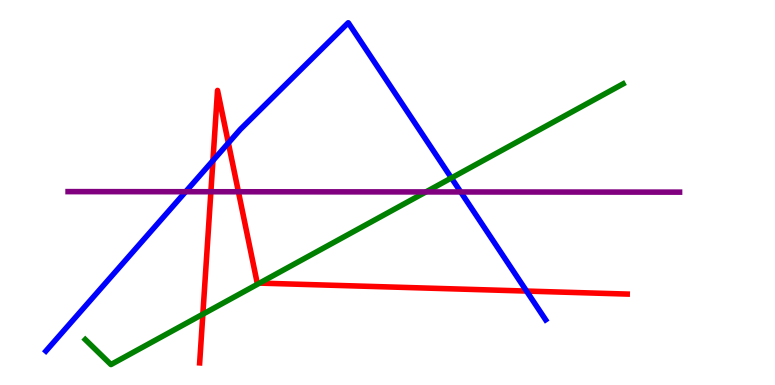[{'lines': ['blue', 'red'], 'intersections': [{'x': 2.75, 'y': 5.83}, {'x': 2.95, 'y': 6.29}, {'x': 6.79, 'y': 2.44}]}, {'lines': ['green', 'red'], 'intersections': [{'x': 2.62, 'y': 1.84}, {'x': 3.35, 'y': 2.65}]}, {'lines': ['purple', 'red'], 'intersections': [{'x': 2.72, 'y': 5.02}, {'x': 3.08, 'y': 5.02}]}, {'lines': ['blue', 'green'], 'intersections': [{'x': 5.82, 'y': 5.38}]}, {'lines': ['blue', 'purple'], 'intersections': [{'x': 2.4, 'y': 5.02}, {'x': 5.94, 'y': 5.01}]}, {'lines': ['green', 'purple'], 'intersections': [{'x': 5.5, 'y': 5.01}]}]